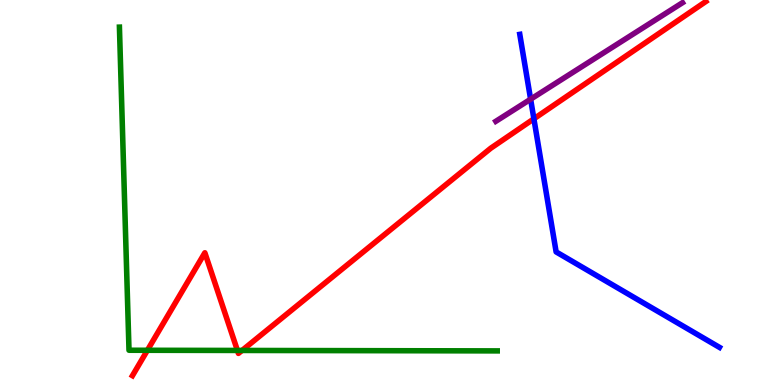[{'lines': ['blue', 'red'], 'intersections': [{'x': 6.89, 'y': 6.91}]}, {'lines': ['green', 'red'], 'intersections': [{'x': 1.9, 'y': 0.902}, {'x': 3.06, 'y': 0.898}, {'x': 3.12, 'y': 0.897}]}, {'lines': ['purple', 'red'], 'intersections': []}, {'lines': ['blue', 'green'], 'intersections': []}, {'lines': ['blue', 'purple'], 'intersections': [{'x': 6.85, 'y': 7.42}]}, {'lines': ['green', 'purple'], 'intersections': []}]